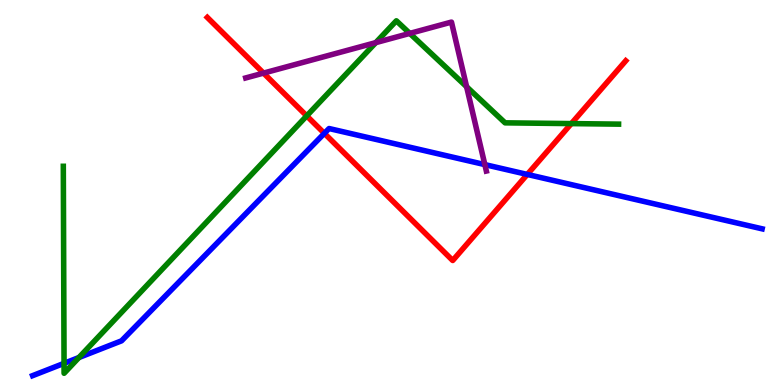[{'lines': ['blue', 'red'], 'intersections': [{'x': 4.19, 'y': 6.54}, {'x': 6.8, 'y': 5.47}]}, {'lines': ['green', 'red'], 'intersections': [{'x': 3.96, 'y': 6.99}, {'x': 7.37, 'y': 6.79}]}, {'lines': ['purple', 'red'], 'intersections': [{'x': 3.4, 'y': 8.1}]}, {'lines': ['blue', 'green'], 'intersections': [{'x': 0.826, 'y': 0.562}, {'x': 1.02, 'y': 0.714}]}, {'lines': ['blue', 'purple'], 'intersections': [{'x': 6.26, 'y': 5.72}]}, {'lines': ['green', 'purple'], 'intersections': [{'x': 4.85, 'y': 8.89}, {'x': 5.29, 'y': 9.13}, {'x': 6.02, 'y': 7.75}]}]